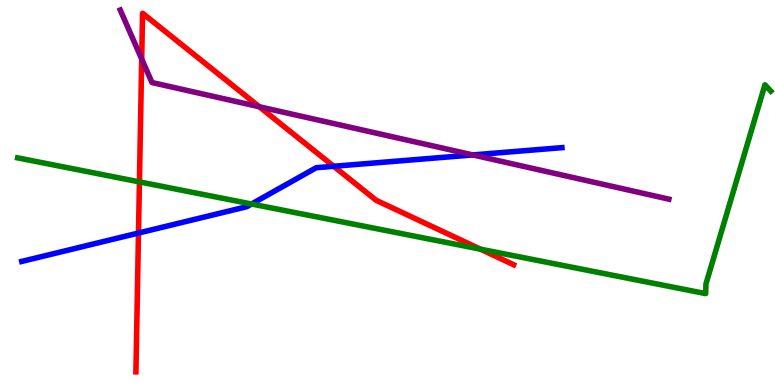[{'lines': ['blue', 'red'], 'intersections': [{'x': 1.79, 'y': 3.95}, {'x': 4.31, 'y': 5.68}]}, {'lines': ['green', 'red'], 'intersections': [{'x': 1.8, 'y': 5.28}, {'x': 6.2, 'y': 3.53}]}, {'lines': ['purple', 'red'], 'intersections': [{'x': 1.83, 'y': 8.47}, {'x': 3.35, 'y': 7.23}]}, {'lines': ['blue', 'green'], 'intersections': [{'x': 3.25, 'y': 4.7}]}, {'lines': ['blue', 'purple'], 'intersections': [{'x': 6.1, 'y': 5.98}]}, {'lines': ['green', 'purple'], 'intersections': []}]